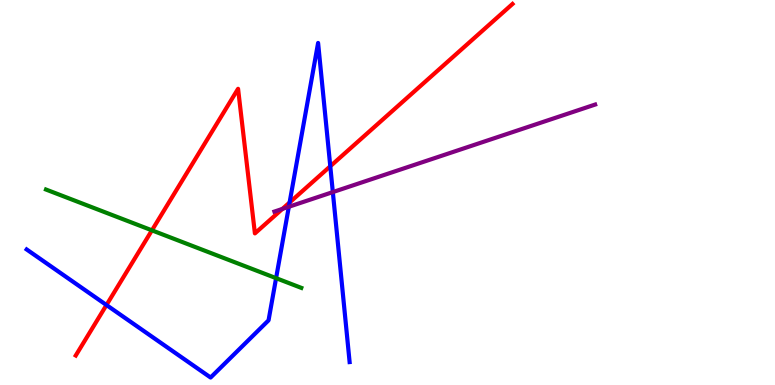[{'lines': ['blue', 'red'], 'intersections': [{'x': 1.37, 'y': 2.08}, {'x': 3.74, 'y': 4.74}, {'x': 4.26, 'y': 5.68}]}, {'lines': ['green', 'red'], 'intersections': [{'x': 1.96, 'y': 4.02}]}, {'lines': ['purple', 'red'], 'intersections': [{'x': 3.64, 'y': 4.57}]}, {'lines': ['blue', 'green'], 'intersections': [{'x': 3.56, 'y': 2.78}]}, {'lines': ['blue', 'purple'], 'intersections': [{'x': 3.73, 'y': 4.63}, {'x': 4.29, 'y': 5.01}]}, {'lines': ['green', 'purple'], 'intersections': []}]